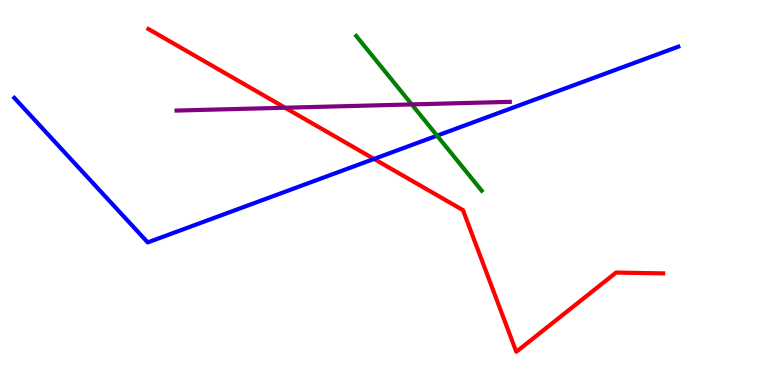[{'lines': ['blue', 'red'], 'intersections': [{'x': 4.83, 'y': 5.87}]}, {'lines': ['green', 'red'], 'intersections': []}, {'lines': ['purple', 'red'], 'intersections': [{'x': 3.68, 'y': 7.2}]}, {'lines': ['blue', 'green'], 'intersections': [{'x': 5.64, 'y': 6.48}]}, {'lines': ['blue', 'purple'], 'intersections': []}, {'lines': ['green', 'purple'], 'intersections': [{'x': 5.31, 'y': 7.29}]}]